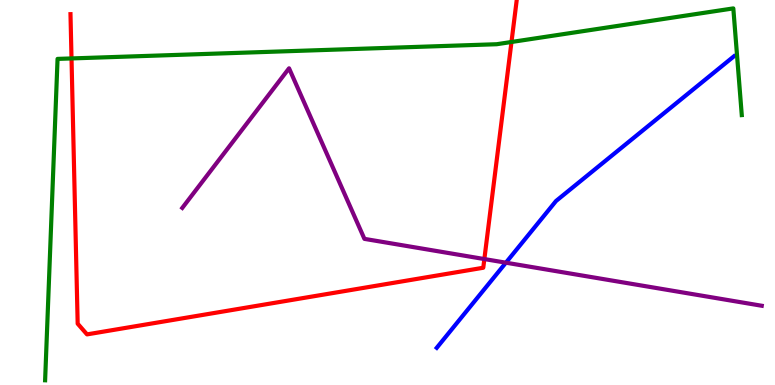[{'lines': ['blue', 'red'], 'intersections': []}, {'lines': ['green', 'red'], 'intersections': [{'x': 0.923, 'y': 8.48}, {'x': 6.6, 'y': 8.91}]}, {'lines': ['purple', 'red'], 'intersections': [{'x': 6.25, 'y': 3.27}]}, {'lines': ['blue', 'green'], 'intersections': []}, {'lines': ['blue', 'purple'], 'intersections': [{'x': 6.53, 'y': 3.18}]}, {'lines': ['green', 'purple'], 'intersections': []}]